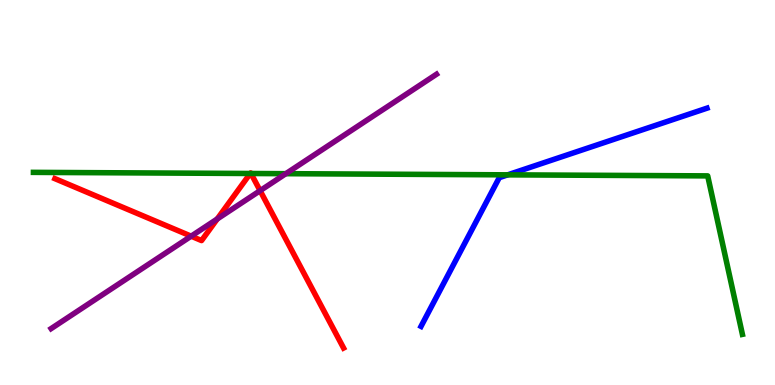[{'lines': ['blue', 'red'], 'intersections': []}, {'lines': ['green', 'red'], 'intersections': [{'x': 3.23, 'y': 5.49}, {'x': 3.24, 'y': 5.49}]}, {'lines': ['purple', 'red'], 'intersections': [{'x': 2.47, 'y': 3.87}, {'x': 2.8, 'y': 4.31}, {'x': 3.36, 'y': 5.05}]}, {'lines': ['blue', 'green'], 'intersections': [{'x': 6.55, 'y': 5.46}]}, {'lines': ['blue', 'purple'], 'intersections': []}, {'lines': ['green', 'purple'], 'intersections': [{'x': 3.69, 'y': 5.49}]}]